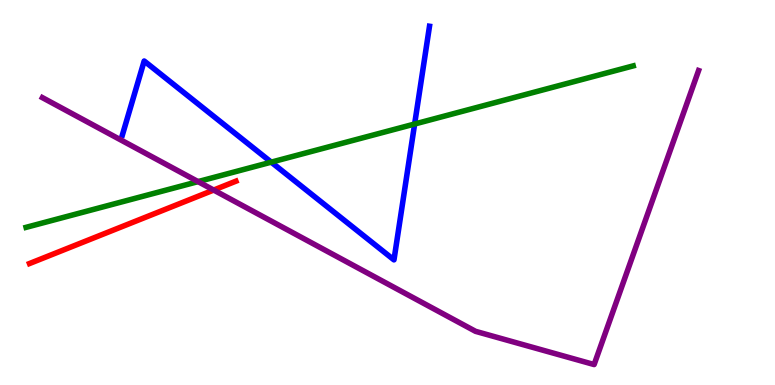[{'lines': ['blue', 'red'], 'intersections': []}, {'lines': ['green', 'red'], 'intersections': []}, {'lines': ['purple', 'red'], 'intersections': [{'x': 2.76, 'y': 5.06}]}, {'lines': ['blue', 'green'], 'intersections': [{'x': 3.5, 'y': 5.79}, {'x': 5.35, 'y': 6.78}]}, {'lines': ['blue', 'purple'], 'intersections': []}, {'lines': ['green', 'purple'], 'intersections': [{'x': 2.56, 'y': 5.28}]}]